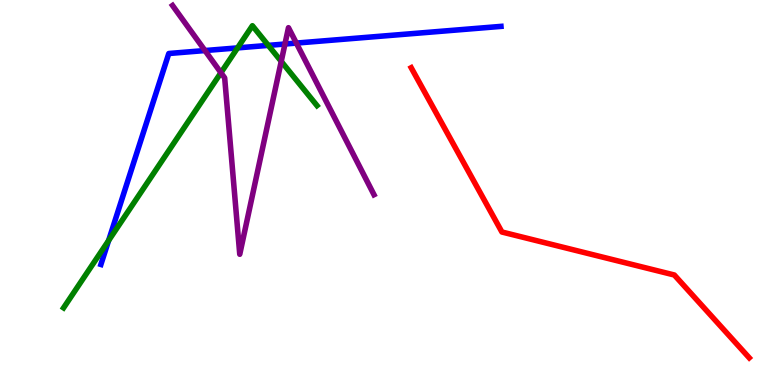[{'lines': ['blue', 'red'], 'intersections': []}, {'lines': ['green', 'red'], 'intersections': []}, {'lines': ['purple', 'red'], 'intersections': []}, {'lines': ['blue', 'green'], 'intersections': [{'x': 1.4, 'y': 3.75}, {'x': 3.07, 'y': 8.76}, {'x': 3.46, 'y': 8.82}]}, {'lines': ['blue', 'purple'], 'intersections': [{'x': 2.64, 'y': 8.69}, {'x': 3.68, 'y': 8.86}, {'x': 3.82, 'y': 8.88}]}, {'lines': ['green', 'purple'], 'intersections': [{'x': 2.85, 'y': 8.11}, {'x': 3.63, 'y': 8.41}]}]